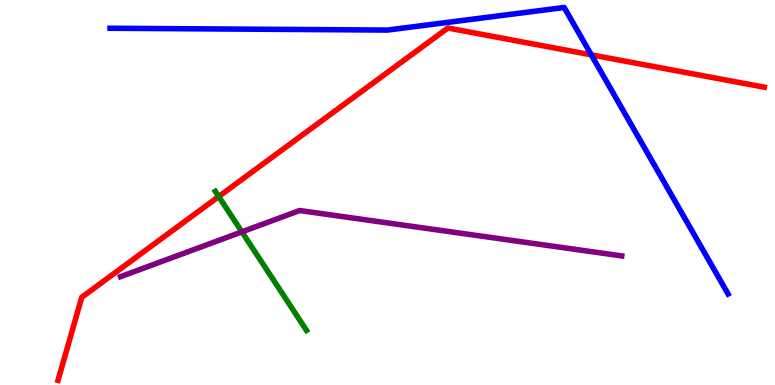[{'lines': ['blue', 'red'], 'intersections': [{'x': 7.63, 'y': 8.58}]}, {'lines': ['green', 'red'], 'intersections': [{'x': 2.82, 'y': 4.9}]}, {'lines': ['purple', 'red'], 'intersections': []}, {'lines': ['blue', 'green'], 'intersections': []}, {'lines': ['blue', 'purple'], 'intersections': []}, {'lines': ['green', 'purple'], 'intersections': [{'x': 3.12, 'y': 3.98}]}]